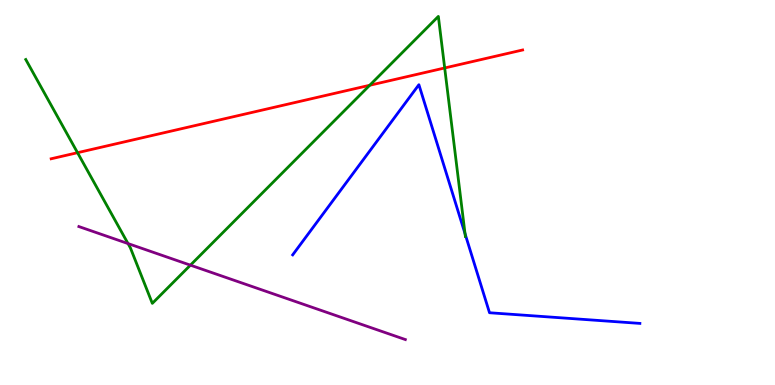[{'lines': ['blue', 'red'], 'intersections': []}, {'lines': ['green', 'red'], 'intersections': [{'x': 1.0, 'y': 6.03}, {'x': 4.77, 'y': 7.79}, {'x': 5.74, 'y': 8.23}]}, {'lines': ['purple', 'red'], 'intersections': []}, {'lines': ['blue', 'green'], 'intersections': [{'x': 6.0, 'y': 3.93}]}, {'lines': ['blue', 'purple'], 'intersections': []}, {'lines': ['green', 'purple'], 'intersections': [{'x': 1.65, 'y': 3.67}, {'x': 2.46, 'y': 3.11}]}]